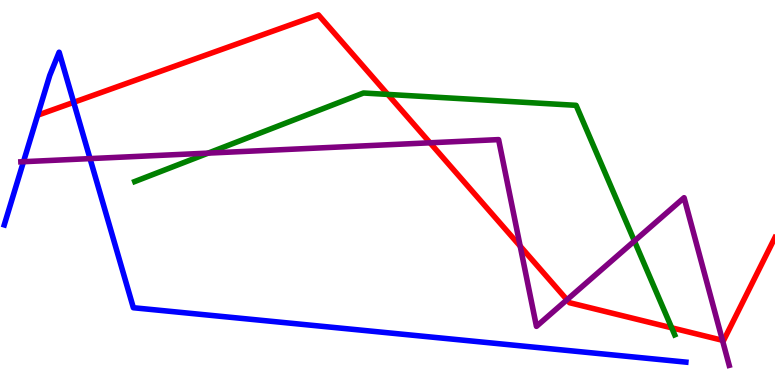[{'lines': ['blue', 'red'], 'intersections': [{'x': 0.951, 'y': 7.34}]}, {'lines': ['green', 'red'], 'intersections': [{'x': 5.0, 'y': 7.55}, {'x': 8.67, 'y': 1.49}]}, {'lines': ['purple', 'red'], 'intersections': [{'x': 5.55, 'y': 6.29}, {'x': 6.71, 'y': 3.61}, {'x': 7.32, 'y': 2.21}, {'x': 9.32, 'y': 1.16}]}, {'lines': ['blue', 'green'], 'intersections': []}, {'lines': ['blue', 'purple'], 'intersections': [{'x': 0.303, 'y': 5.8}, {'x': 1.16, 'y': 5.88}]}, {'lines': ['green', 'purple'], 'intersections': [{'x': 2.69, 'y': 6.02}, {'x': 8.19, 'y': 3.74}]}]